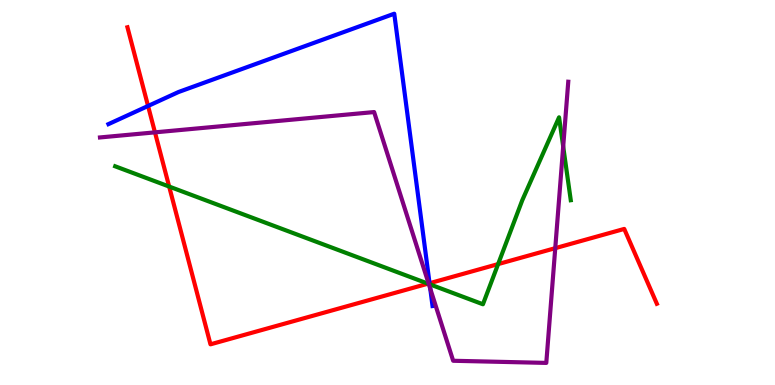[{'lines': ['blue', 'red'], 'intersections': [{'x': 1.91, 'y': 7.25}, {'x': 5.54, 'y': 2.64}]}, {'lines': ['green', 'red'], 'intersections': [{'x': 2.18, 'y': 5.15}, {'x': 5.52, 'y': 2.63}, {'x': 6.43, 'y': 3.14}]}, {'lines': ['purple', 'red'], 'intersections': [{'x': 2.0, 'y': 6.56}, {'x': 5.53, 'y': 2.64}, {'x': 7.16, 'y': 3.55}]}, {'lines': ['blue', 'green'], 'intersections': [{'x': 5.54, 'y': 2.62}]}, {'lines': ['blue', 'purple'], 'intersections': [{'x': 5.55, 'y': 2.5}]}, {'lines': ['green', 'purple'], 'intersections': [{'x': 5.53, 'y': 2.63}, {'x': 7.27, 'y': 6.19}]}]